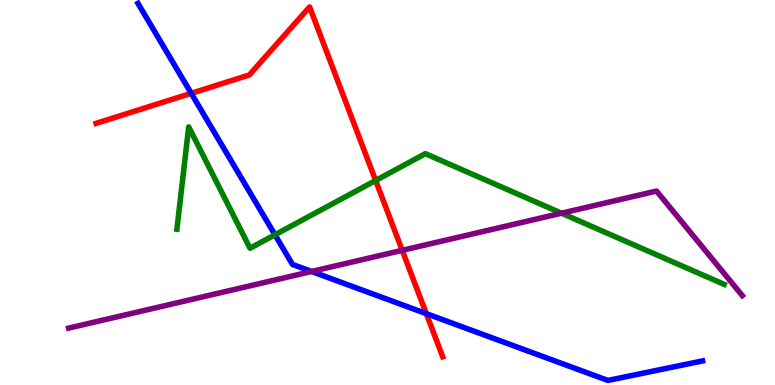[{'lines': ['blue', 'red'], 'intersections': [{'x': 2.47, 'y': 7.58}, {'x': 5.5, 'y': 1.85}]}, {'lines': ['green', 'red'], 'intersections': [{'x': 4.85, 'y': 5.31}]}, {'lines': ['purple', 'red'], 'intersections': [{'x': 5.19, 'y': 3.5}]}, {'lines': ['blue', 'green'], 'intersections': [{'x': 3.55, 'y': 3.9}]}, {'lines': ['blue', 'purple'], 'intersections': [{'x': 4.02, 'y': 2.95}]}, {'lines': ['green', 'purple'], 'intersections': [{'x': 7.24, 'y': 4.46}]}]